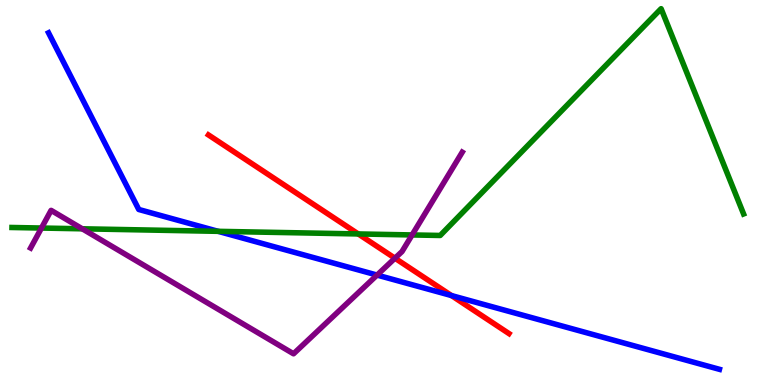[{'lines': ['blue', 'red'], 'intersections': [{'x': 5.83, 'y': 2.32}]}, {'lines': ['green', 'red'], 'intersections': [{'x': 4.62, 'y': 3.92}]}, {'lines': ['purple', 'red'], 'intersections': [{'x': 5.1, 'y': 3.29}]}, {'lines': ['blue', 'green'], 'intersections': [{'x': 2.81, 'y': 3.99}]}, {'lines': ['blue', 'purple'], 'intersections': [{'x': 4.87, 'y': 2.86}]}, {'lines': ['green', 'purple'], 'intersections': [{'x': 0.535, 'y': 4.08}, {'x': 1.06, 'y': 4.06}, {'x': 5.32, 'y': 3.9}]}]